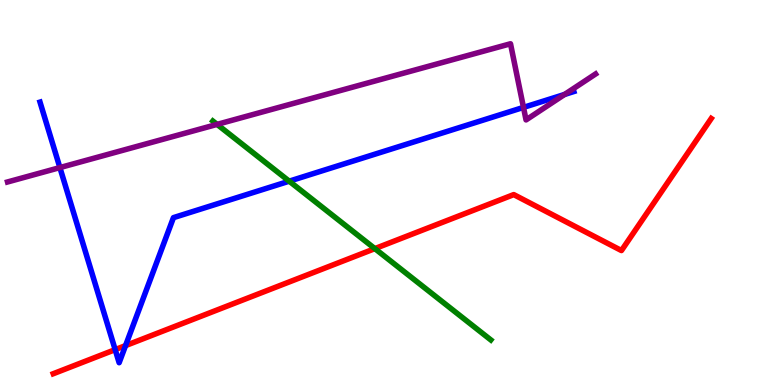[{'lines': ['blue', 'red'], 'intersections': [{'x': 1.49, 'y': 0.918}, {'x': 1.62, 'y': 1.02}]}, {'lines': ['green', 'red'], 'intersections': [{'x': 4.84, 'y': 3.54}]}, {'lines': ['purple', 'red'], 'intersections': []}, {'lines': ['blue', 'green'], 'intersections': [{'x': 3.73, 'y': 5.29}]}, {'lines': ['blue', 'purple'], 'intersections': [{'x': 0.773, 'y': 5.65}, {'x': 6.75, 'y': 7.21}, {'x': 7.29, 'y': 7.55}]}, {'lines': ['green', 'purple'], 'intersections': [{'x': 2.8, 'y': 6.77}]}]